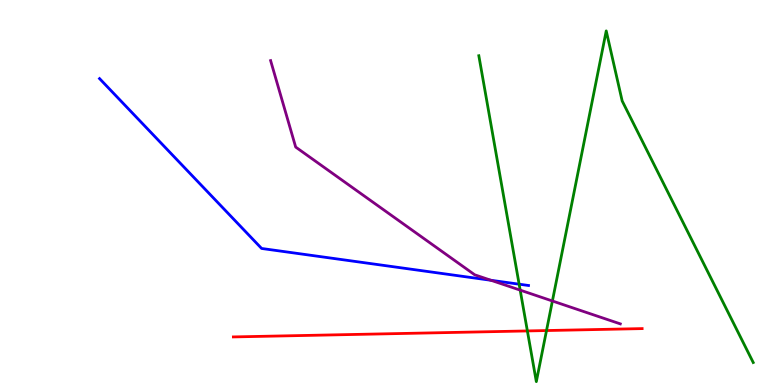[{'lines': ['blue', 'red'], 'intersections': []}, {'lines': ['green', 'red'], 'intersections': [{'x': 6.8, 'y': 1.4}, {'x': 7.05, 'y': 1.41}]}, {'lines': ['purple', 'red'], 'intersections': []}, {'lines': ['blue', 'green'], 'intersections': [{'x': 6.7, 'y': 2.62}]}, {'lines': ['blue', 'purple'], 'intersections': [{'x': 6.34, 'y': 2.72}]}, {'lines': ['green', 'purple'], 'intersections': [{'x': 6.71, 'y': 2.46}, {'x': 7.13, 'y': 2.18}]}]